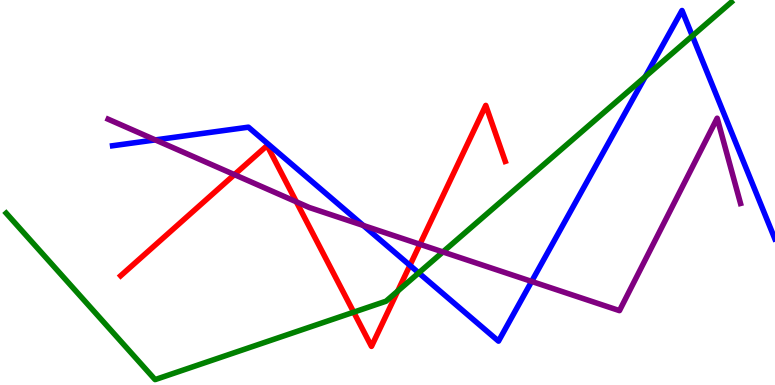[{'lines': ['blue', 'red'], 'intersections': [{'x': 5.29, 'y': 3.11}]}, {'lines': ['green', 'red'], 'intersections': [{'x': 4.56, 'y': 1.89}, {'x': 5.13, 'y': 2.44}]}, {'lines': ['purple', 'red'], 'intersections': [{'x': 3.02, 'y': 5.46}, {'x': 3.82, 'y': 4.76}, {'x': 5.42, 'y': 3.65}]}, {'lines': ['blue', 'green'], 'intersections': [{'x': 5.4, 'y': 2.91}, {'x': 8.33, 'y': 8.01}, {'x': 8.93, 'y': 9.07}]}, {'lines': ['blue', 'purple'], 'intersections': [{'x': 2.0, 'y': 6.37}, {'x': 4.69, 'y': 4.14}, {'x': 6.86, 'y': 2.69}]}, {'lines': ['green', 'purple'], 'intersections': [{'x': 5.72, 'y': 3.46}]}]